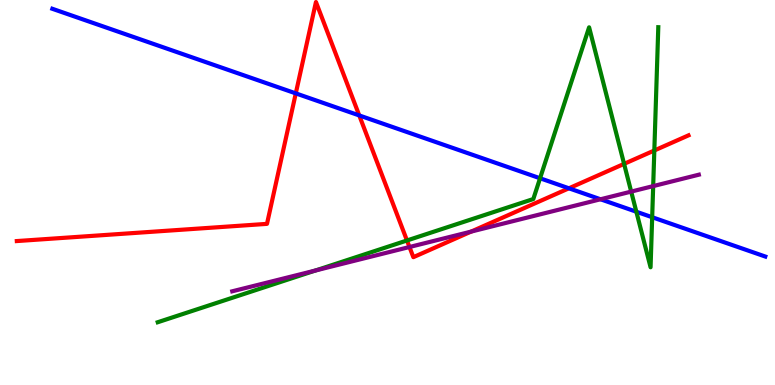[{'lines': ['blue', 'red'], 'intersections': [{'x': 3.82, 'y': 7.57}, {'x': 4.64, 'y': 7.0}, {'x': 7.34, 'y': 5.11}]}, {'lines': ['green', 'red'], 'intersections': [{'x': 5.25, 'y': 3.75}, {'x': 8.05, 'y': 5.74}, {'x': 8.44, 'y': 6.09}]}, {'lines': ['purple', 'red'], 'intersections': [{'x': 5.28, 'y': 3.58}, {'x': 6.08, 'y': 3.98}]}, {'lines': ['blue', 'green'], 'intersections': [{'x': 6.97, 'y': 5.37}, {'x': 8.21, 'y': 4.5}, {'x': 8.42, 'y': 4.36}]}, {'lines': ['blue', 'purple'], 'intersections': [{'x': 7.75, 'y': 4.82}]}, {'lines': ['green', 'purple'], 'intersections': [{'x': 4.07, 'y': 2.97}, {'x': 8.14, 'y': 5.02}, {'x': 8.43, 'y': 5.17}]}]